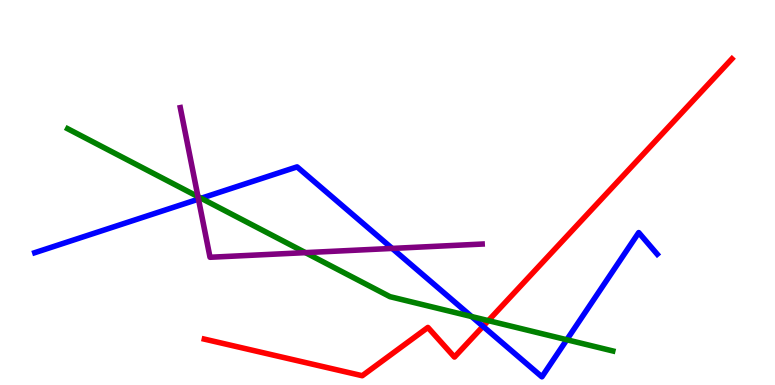[{'lines': ['blue', 'red'], 'intersections': [{'x': 6.23, 'y': 1.52}]}, {'lines': ['green', 'red'], 'intersections': [{'x': 6.3, 'y': 1.67}]}, {'lines': ['purple', 'red'], 'intersections': []}, {'lines': ['blue', 'green'], 'intersections': [{'x': 2.6, 'y': 4.85}, {'x': 6.09, 'y': 1.78}, {'x': 7.31, 'y': 1.18}]}, {'lines': ['blue', 'purple'], 'intersections': [{'x': 2.56, 'y': 4.83}, {'x': 5.06, 'y': 3.55}]}, {'lines': ['green', 'purple'], 'intersections': [{'x': 2.55, 'y': 4.89}, {'x': 3.94, 'y': 3.44}]}]